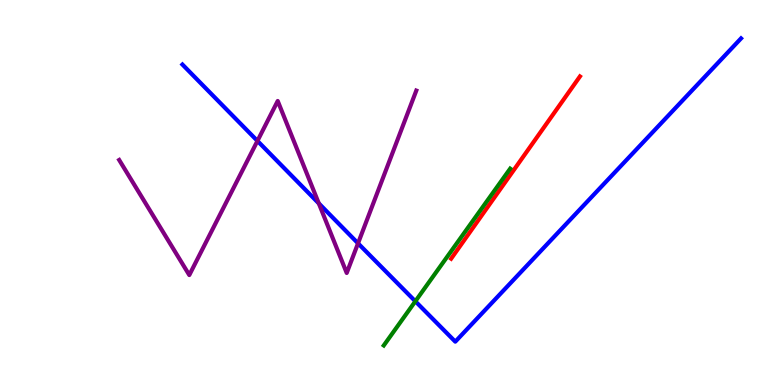[{'lines': ['blue', 'red'], 'intersections': []}, {'lines': ['green', 'red'], 'intersections': []}, {'lines': ['purple', 'red'], 'intersections': []}, {'lines': ['blue', 'green'], 'intersections': [{'x': 5.36, 'y': 2.17}]}, {'lines': ['blue', 'purple'], 'intersections': [{'x': 3.32, 'y': 6.34}, {'x': 4.11, 'y': 4.72}, {'x': 4.62, 'y': 3.68}]}, {'lines': ['green', 'purple'], 'intersections': []}]